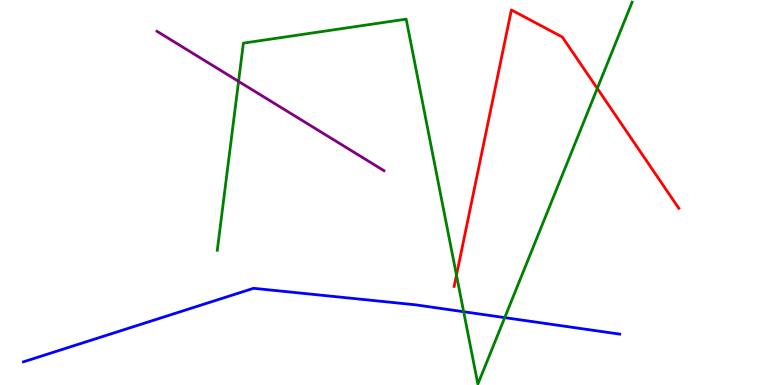[{'lines': ['blue', 'red'], 'intersections': []}, {'lines': ['green', 'red'], 'intersections': [{'x': 5.89, 'y': 2.85}, {'x': 7.71, 'y': 7.7}]}, {'lines': ['purple', 'red'], 'intersections': []}, {'lines': ['blue', 'green'], 'intersections': [{'x': 5.98, 'y': 1.9}, {'x': 6.51, 'y': 1.75}]}, {'lines': ['blue', 'purple'], 'intersections': []}, {'lines': ['green', 'purple'], 'intersections': [{'x': 3.08, 'y': 7.89}]}]